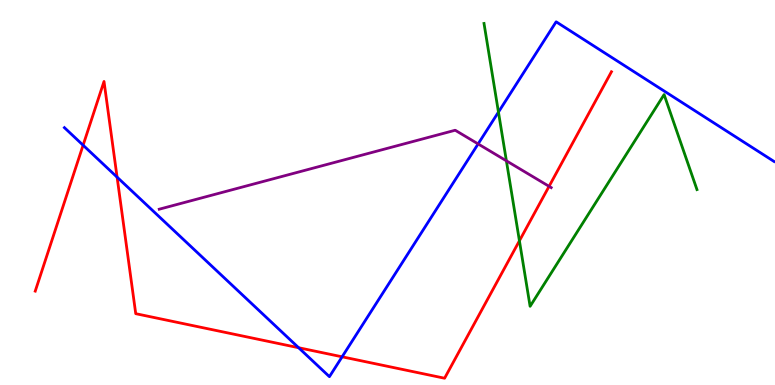[{'lines': ['blue', 'red'], 'intersections': [{'x': 1.07, 'y': 6.23}, {'x': 1.51, 'y': 5.4}, {'x': 3.85, 'y': 0.968}, {'x': 4.41, 'y': 0.732}]}, {'lines': ['green', 'red'], 'intersections': [{'x': 6.7, 'y': 3.75}]}, {'lines': ['purple', 'red'], 'intersections': [{'x': 7.08, 'y': 5.16}]}, {'lines': ['blue', 'green'], 'intersections': [{'x': 6.43, 'y': 7.09}]}, {'lines': ['blue', 'purple'], 'intersections': [{'x': 6.17, 'y': 6.26}]}, {'lines': ['green', 'purple'], 'intersections': [{'x': 6.53, 'y': 5.82}]}]